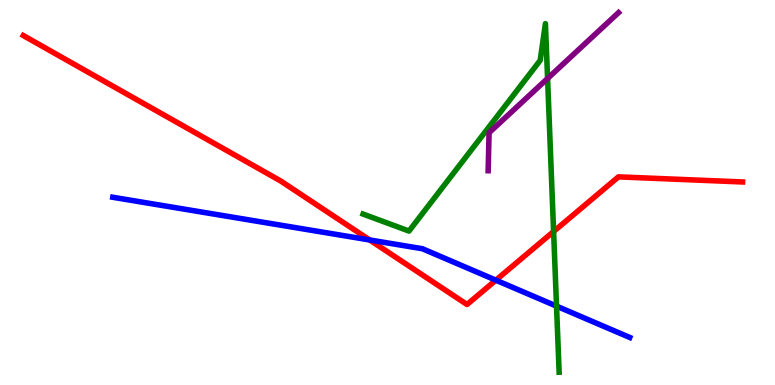[{'lines': ['blue', 'red'], 'intersections': [{'x': 4.77, 'y': 3.77}, {'x': 6.4, 'y': 2.72}]}, {'lines': ['green', 'red'], 'intersections': [{'x': 7.14, 'y': 3.99}]}, {'lines': ['purple', 'red'], 'intersections': []}, {'lines': ['blue', 'green'], 'intersections': [{'x': 7.18, 'y': 2.05}]}, {'lines': ['blue', 'purple'], 'intersections': []}, {'lines': ['green', 'purple'], 'intersections': [{'x': 7.07, 'y': 7.96}]}]